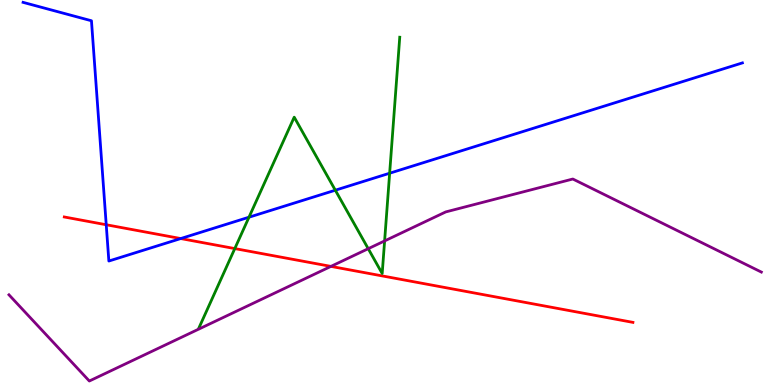[{'lines': ['blue', 'red'], 'intersections': [{'x': 1.37, 'y': 4.16}, {'x': 2.33, 'y': 3.8}]}, {'lines': ['green', 'red'], 'intersections': [{'x': 3.03, 'y': 3.54}]}, {'lines': ['purple', 'red'], 'intersections': [{'x': 4.27, 'y': 3.08}]}, {'lines': ['blue', 'green'], 'intersections': [{'x': 3.21, 'y': 4.36}, {'x': 4.33, 'y': 5.06}, {'x': 5.03, 'y': 5.5}]}, {'lines': ['blue', 'purple'], 'intersections': []}, {'lines': ['green', 'purple'], 'intersections': [{'x': 4.75, 'y': 3.54}, {'x': 4.96, 'y': 3.74}]}]